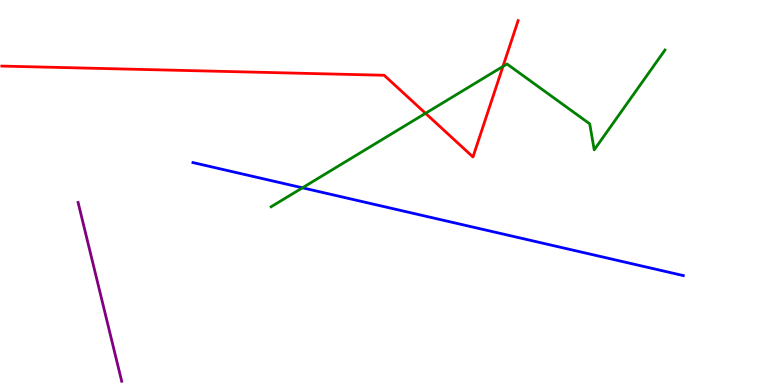[{'lines': ['blue', 'red'], 'intersections': []}, {'lines': ['green', 'red'], 'intersections': [{'x': 5.49, 'y': 7.06}, {'x': 6.49, 'y': 8.27}]}, {'lines': ['purple', 'red'], 'intersections': []}, {'lines': ['blue', 'green'], 'intersections': [{'x': 3.9, 'y': 5.12}]}, {'lines': ['blue', 'purple'], 'intersections': []}, {'lines': ['green', 'purple'], 'intersections': []}]